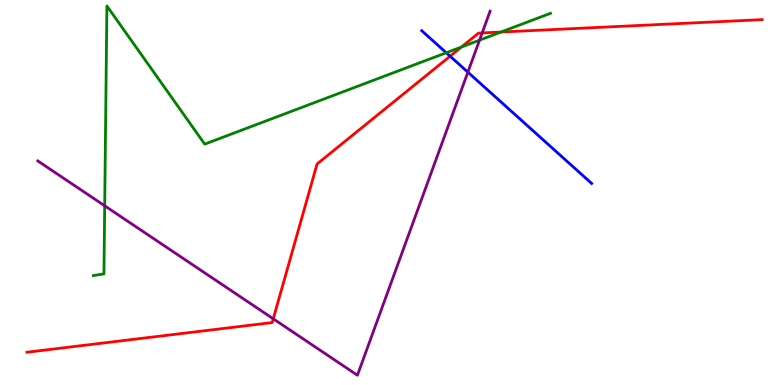[{'lines': ['blue', 'red'], 'intersections': [{'x': 5.81, 'y': 8.54}]}, {'lines': ['green', 'red'], 'intersections': [{'x': 5.95, 'y': 8.78}, {'x': 6.46, 'y': 9.17}]}, {'lines': ['purple', 'red'], 'intersections': [{'x': 3.53, 'y': 1.72}, {'x': 6.22, 'y': 9.14}]}, {'lines': ['blue', 'green'], 'intersections': [{'x': 5.76, 'y': 8.63}]}, {'lines': ['blue', 'purple'], 'intersections': [{'x': 6.04, 'y': 8.13}]}, {'lines': ['green', 'purple'], 'intersections': [{'x': 1.35, 'y': 4.65}, {'x': 6.19, 'y': 8.96}]}]